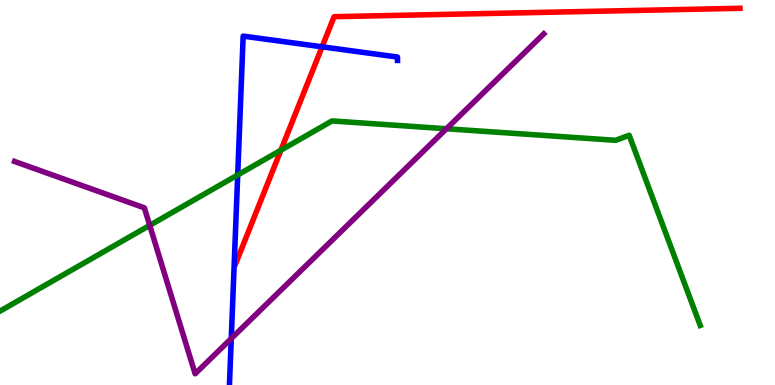[{'lines': ['blue', 'red'], 'intersections': [{'x': 4.16, 'y': 8.78}]}, {'lines': ['green', 'red'], 'intersections': [{'x': 3.62, 'y': 6.1}]}, {'lines': ['purple', 'red'], 'intersections': []}, {'lines': ['blue', 'green'], 'intersections': [{'x': 3.07, 'y': 5.46}]}, {'lines': ['blue', 'purple'], 'intersections': [{'x': 2.98, 'y': 1.21}]}, {'lines': ['green', 'purple'], 'intersections': [{'x': 1.93, 'y': 4.15}, {'x': 5.76, 'y': 6.66}]}]